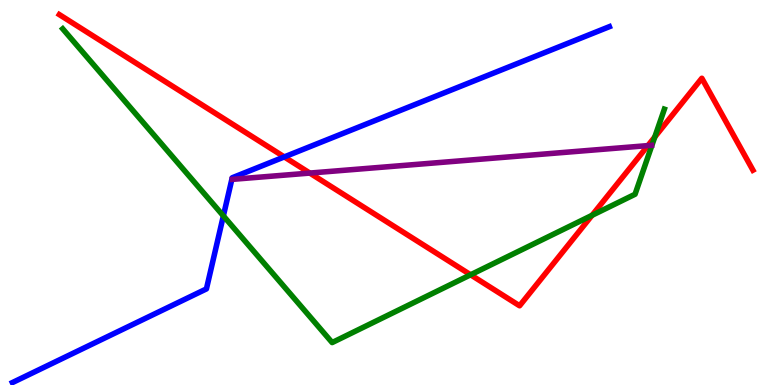[{'lines': ['blue', 'red'], 'intersections': [{'x': 3.67, 'y': 5.92}]}, {'lines': ['green', 'red'], 'intersections': [{'x': 6.07, 'y': 2.86}, {'x': 7.64, 'y': 4.41}, {'x': 8.45, 'y': 6.44}]}, {'lines': ['purple', 'red'], 'intersections': [{'x': 4.0, 'y': 5.5}, {'x': 8.36, 'y': 6.22}]}, {'lines': ['blue', 'green'], 'intersections': [{'x': 2.88, 'y': 4.39}]}, {'lines': ['blue', 'purple'], 'intersections': []}, {'lines': ['green', 'purple'], 'intersections': []}]